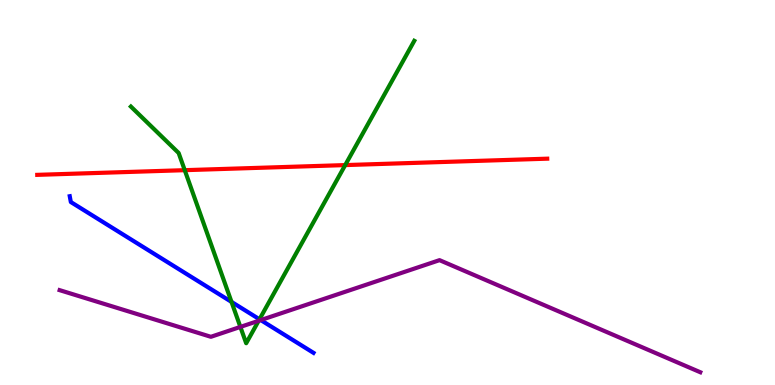[{'lines': ['blue', 'red'], 'intersections': []}, {'lines': ['green', 'red'], 'intersections': [{'x': 2.38, 'y': 5.58}, {'x': 4.45, 'y': 5.71}]}, {'lines': ['purple', 'red'], 'intersections': []}, {'lines': ['blue', 'green'], 'intersections': [{'x': 2.99, 'y': 2.16}, {'x': 3.35, 'y': 1.71}]}, {'lines': ['blue', 'purple'], 'intersections': [{'x': 3.36, 'y': 1.69}]}, {'lines': ['green', 'purple'], 'intersections': [{'x': 3.1, 'y': 1.51}, {'x': 3.34, 'y': 1.67}]}]